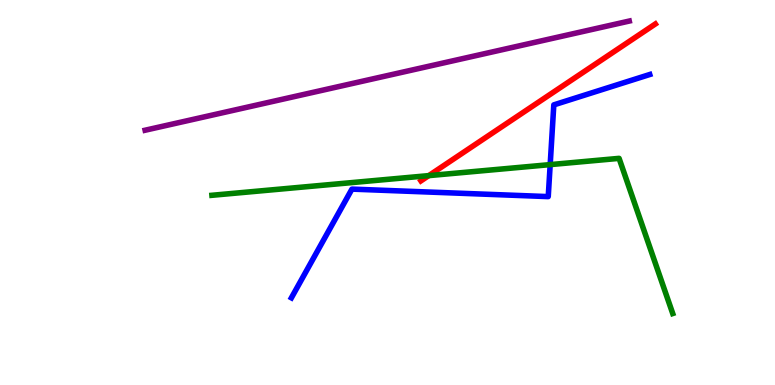[{'lines': ['blue', 'red'], 'intersections': []}, {'lines': ['green', 'red'], 'intersections': [{'x': 5.53, 'y': 5.44}]}, {'lines': ['purple', 'red'], 'intersections': []}, {'lines': ['blue', 'green'], 'intersections': [{'x': 7.1, 'y': 5.72}]}, {'lines': ['blue', 'purple'], 'intersections': []}, {'lines': ['green', 'purple'], 'intersections': []}]